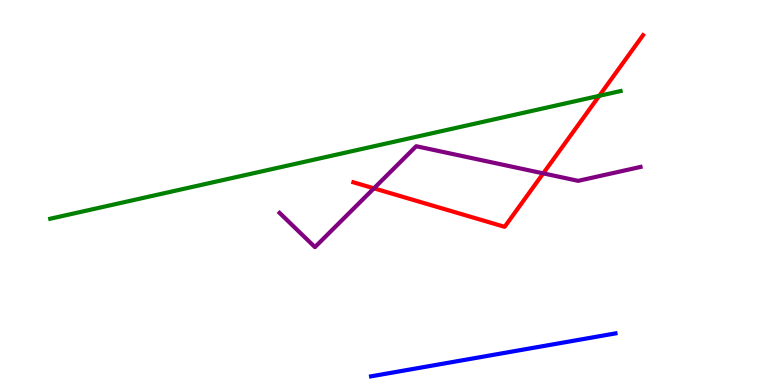[{'lines': ['blue', 'red'], 'intersections': []}, {'lines': ['green', 'red'], 'intersections': [{'x': 7.73, 'y': 7.51}]}, {'lines': ['purple', 'red'], 'intersections': [{'x': 4.82, 'y': 5.11}, {'x': 7.01, 'y': 5.5}]}, {'lines': ['blue', 'green'], 'intersections': []}, {'lines': ['blue', 'purple'], 'intersections': []}, {'lines': ['green', 'purple'], 'intersections': []}]